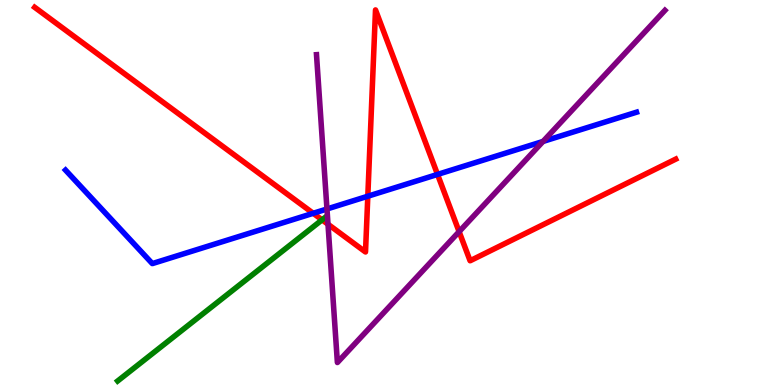[{'lines': ['blue', 'red'], 'intersections': [{'x': 4.04, 'y': 4.46}, {'x': 4.75, 'y': 4.9}, {'x': 5.65, 'y': 5.47}]}, {'lines': ['green', 'red'], 'intersections': [{'x': 4.16, 'y': 4.29}]}, {'lines': ['purple', 'red'], 'intersections': [{'x': 4.23, 'y': 4.18}, {'x': 5.92, 'y': 3.98}]}, {'lines': ['blue', 'green'], 'intersections': []}, {'lines': ['blue', 'purple'], 'intersections': [{'x': 4.22, 'y': 4.57}, {'x': 7.01, 'y': 6.33}]}, {'lines': ['green', 'purple'], 'intersections': []}]